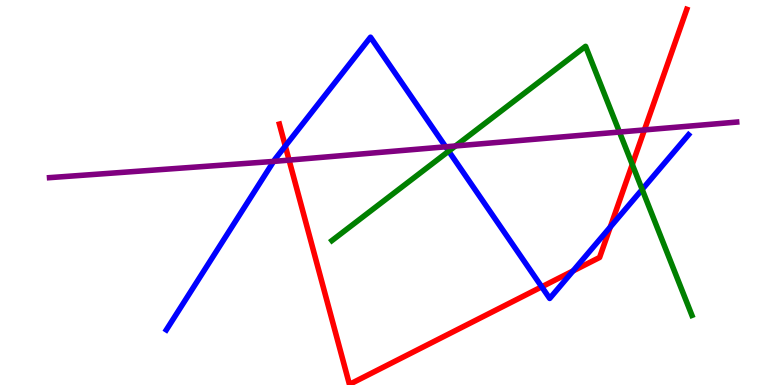[{'lines': ['blue', 'red'], 'intersections': [{'x': 3.68, 'y': 6.21}, {'x': 6.99, 'y': 2.55}, {'x': 7.39, 'y': 2.96}, {'x': 7.87, 'y': 4.1}]}, {'lines': ['green', 'red'], 'intersections': [{'x': 8.16, 'y': 5.73}]}, {'lines': ['purple', 'red'], 'intersections': [{'x': 3.73, 'y': 5.84}, {'x': 8.31, 'y': 6.63}]}, {'lines': ['blue', 'green'], 'intersections': [{'x': 5.79, 'y': 6.07}, {'x': 8.29, 'y': 5.08}]}, {'lines': ['blue', 'purple'], 'intersections': [{'x': 3.53, 'y': 5.81}, {'x': 5.75, 'y': 6.19}]}, {'lines': ['green', 'purple'], 'intersections': [{'x': 5.88, 'y': 6.21}, {'x': 7.99, 'y': 6.57}]}]